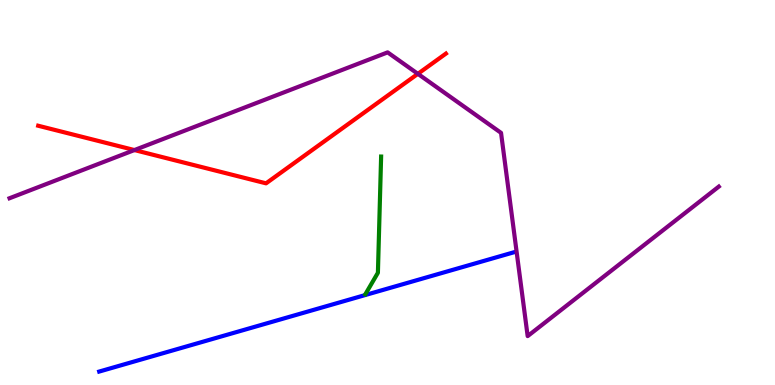[{'lines': ['blue', 'red'], 'intersections': []}, {'lines': ['green', 'red'], 'intersections': []}, {'lines': ['purple', 'red'], 'intersections': [{'x': 1.73, 'y': 6.1}, {'x': 5.39, 'y': 8.08}]}, {'lines': ['blue', 'green'], 'intersections': []}, {'lines': ['blue', 'purple'], 'intersections': []}, {'lines': ['green', 'purple'], 'intersections': []}]